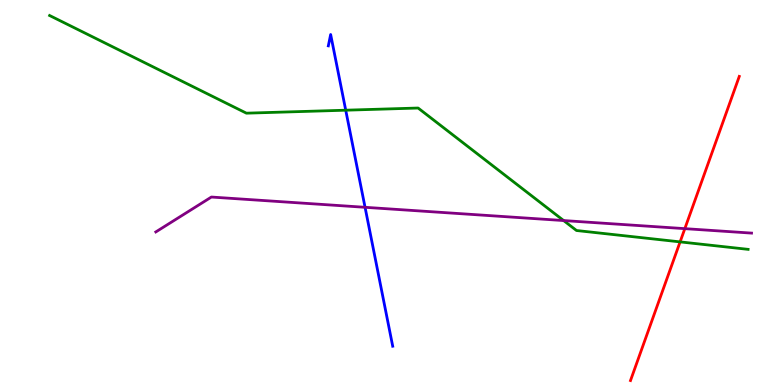[{'lines': ['blue', 'red'], 'intersections': []}, {'lines': ['green', 'red'], 'intersections': [{'x': 8.78, 'y': 3.72}]}, {'lines': ['purple', 'red'], 'intersections': [{'x': 8.84, 'y': 4.06}]}, {'lines': ['blue', 'green'], 'intersections': [{'x': 4.46, 'y': 7.14}]}, {'lines': ['blue', 'purple'], 'intersections': [{'x': 4.71, 'y': 4.62}]}, {'lines': ['green', 'purple'], 'intersections': [{'x': 7.27, 'y': 4.27}]}]